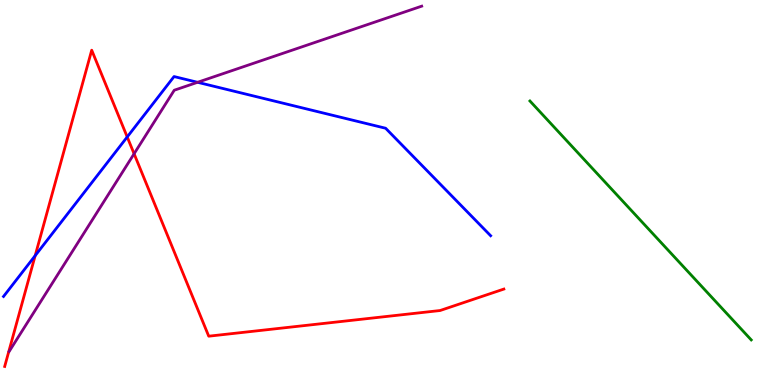[{'lines': ['blue', 'red'], 'intersections': [{'x': 0.454, 'y': 3.36}, {'x': 1.64, 'y': 6.44}]}, {'lines': ['green', 'red'], 'intersections': []}, {'lines': ['purple', 'red'], 'intersections': [{'x': 1.73, 'y': 6.01}]}, {'lines': ['blue', 'green'], 'intersections': []}, {'lines': ['blue', 'purple'], 'intersections': [{'x': 2.55, 'y': 7.86}]}, {'lines': ['green', 'purple'], 'intersections': []}]